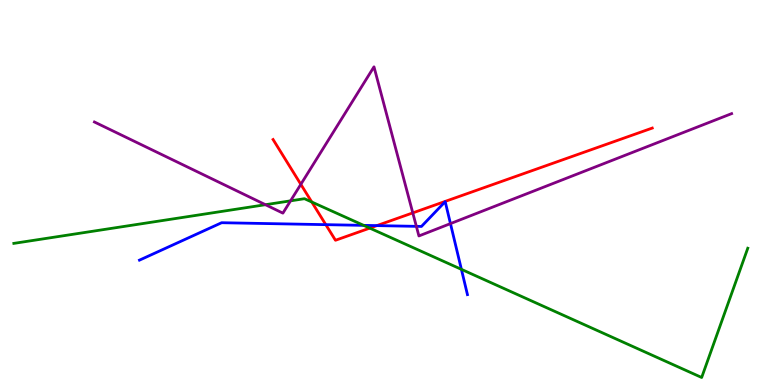[{'lines': ['blue', 'red'], 'intersections': [{'x': 4.2, 'y': 4.16}, {'x': 4.86, 'y': 4.14}]}, {'lines': ['green', 'red'], 'intersections': [{'x': 4.02, 'y': 4.75}, {'x': 4.77, 'y': 4.07}]}, {'lines': ['purple', 'red'], 'intersections': [{'x': 3.88, 'y': 5.21}, {'x': 5.33, 'y': 4.47}]}, {'lines': ['blue', 'green'], 'intersections': [{'x': 4.69, 'y': 4.15}, {'x': 5.95, 'y': 3.0}]}, {'lines': ['blue', 'purple'], 'intersections': [{'x': 5.37, 'y': 4.12}, {'x': 5.81, 'y': 4.19}]}, {'lines': ['green', 'purple'], 'intersections': [{'x': 3.43, 'y': 4.68}, {'x': 3.75, 'y': 4.78}]}]